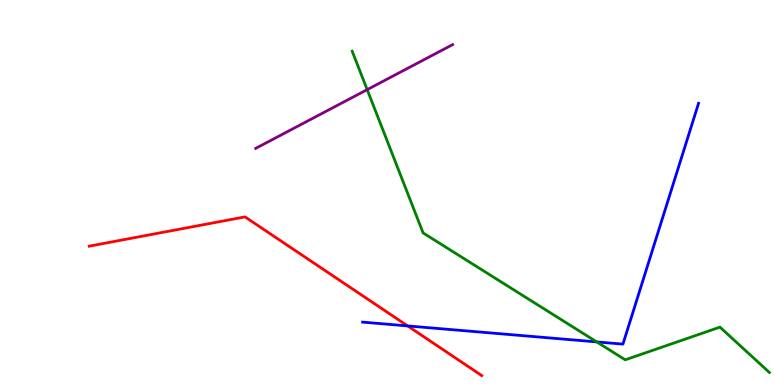[{'lines': ['blue', 'red'], 'intersections': [{'x': 5.26, 'y': 1.53}]}, {'lines': ['green', 'red'], 'intersections': []}, {'lines': ['purple', 'red'], 'intersections': []}, {'lines': ['blue', 'green'], 'intersections': [{'x': 7.7, 'y': 1.12}]}, {'lines': ['blue', 'purple'], 'intersections': []}, {'lines': ['green', 'purple'], 'intersections': [{'x': 4.74, 'y': 7.67}]}]